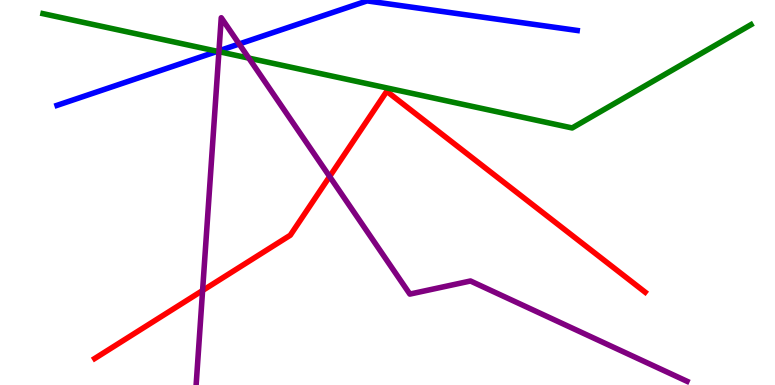[{'lines': ['blue', 'red'], 'intersections': []}, {'lines': ['green', 'red'], 'intersections': []}, {'lines': ['purple', 'red'], 'intersections': [{'x': 2.61, 'y': 2.45}, {'x': 4.25, 'y': 5.41}]}, {'lines': ['blue', 'green'], 'intersections': [{'x': 2.8, 'y': 8.67}]}, {'lines': ['blue', 'purple'], 'intersections': [{'x': 2.83, 'y': 8.68}, {'x': 3.09, 'y': 8.86}]}, {'lines': ['green', 'purple'], 'intersections': [{'x': 2.82, 'y': 8.66}, {'x': 3.21, 'y': 8.49}]}]